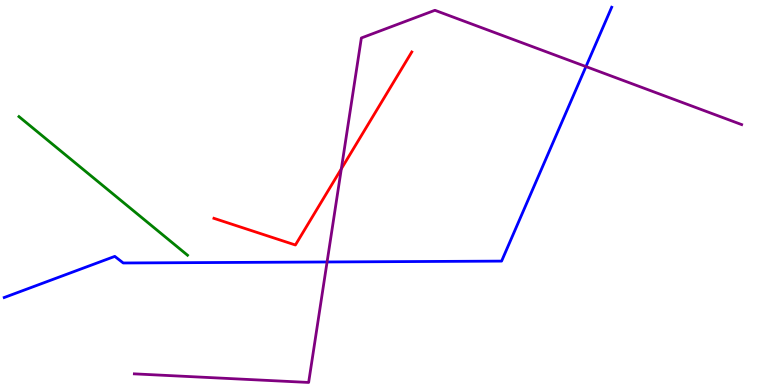[{'lines': ['blue', 'red'], 'intersections': []}, {'lines': ['green', 'red'], 'intersections': []}, {'lines': ['purple', 'red'], 'intersections': [{'x': 4.4, 'y': 5.62}]}, {'lines': ['blue', 'green'], 'intersections': []}, {'lines': ['blue', 'purple'], 'intersections': [{'x': 4.22, 'y': 3.2}, {'x': 7.56, 'y': 8.27}]}, {'lines': ['green', 'purple'], 'intersections': []}]